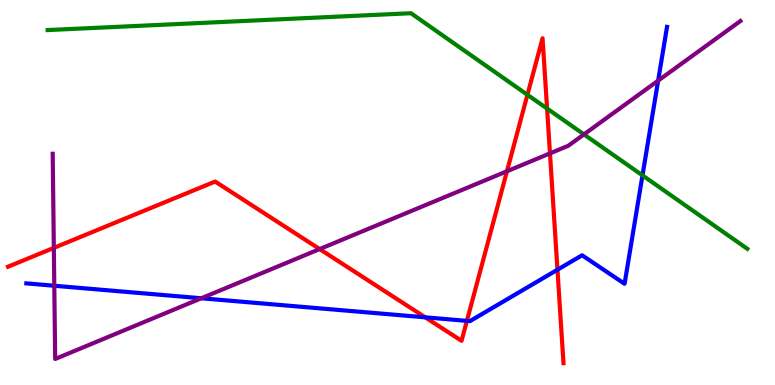[{'lines': ['blue', 'red'], 'intersections': [{'x': 5.49, 'y': 1.76}, {'x': 6.02, 'y': 1.67}, {'x': 7.19, 'y': 2.99}]}, {'lines': ['green', 'red'], 'intersections': [{'x': 6.81, 'y': 7.54}, {'x': 7.06, 'y': 7.18}]}, {'lines': ['purple', 'red'], 'intersections': [{'x': 0.695, 'y': 3.56}, {'x': 4.12, 'y': 3.53}, {'x': 6.54, 'y': 5.55}, {'x': 7.1, 'y': 6.02}]}, {'lines': ['blue', 'green'], 'intersections': [{'x': 8.29, 'y': 5.44}]}, {'lines': ['blue', 'purple'], 'intersections': [{'x': 0.7, 'y': 2.58}, {'x': 2.6, 'y': 2.25}, {'x': 8.49, 'y': 7.91}]}, {'lines': ['green', 'purple'], 'intersections': [{'x': 7.53, 'y': 6.51}]}]